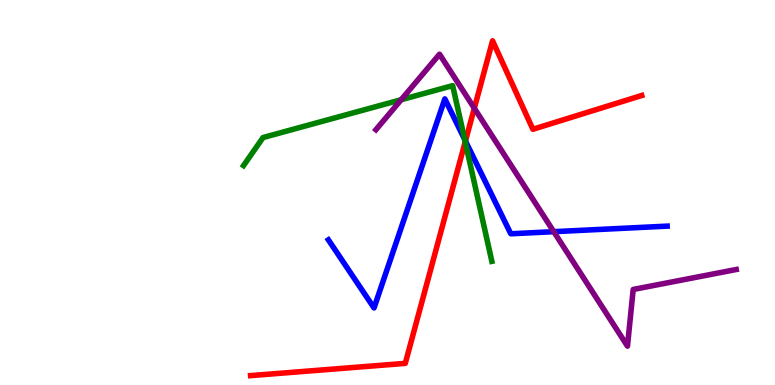[{'lines': ['blue', 'red'], 'intersections': [{'x': 6.01, 'y': 6.34}]}, {'lines': ['green', 'red'], 'intersections': [{'x': 6.0, 'y': 6.32}]}, {'lines': ['purple', 'red'], 'intersections': [{'x': 6.12, 'y': 7.19}]}, {'lines': ['blue', 'green'], 'intersections': [{'x': 6.0, 'y': 6.38}]}, {'lines': ['blue', 'purple'], 'intersections': [{'x': 7.15, 'y': 3.98}]}, {'lines': ['green', 'purple'], 'intersections': [{'x': 5.18, 'y': 7.41}]}]